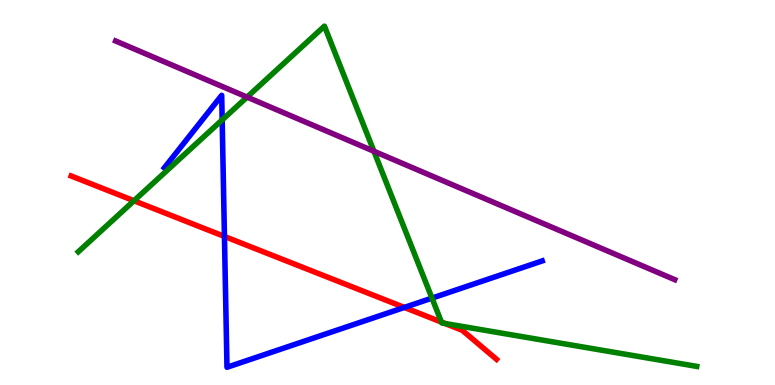[{'lines': ['blue', 'red'], 'intersections': [{'x': 2.9, 'y': 3.86}, {'x': 5.22, 'y': 2.01}]}, {'lines': ['green', 'red'], 'intersections': [{'x': 1.73, 'y': 4.79}, {'x': 5.7, 'y': 1.63}, {'x': 5.74, 'y': 1.6}]}, {'lines': ['purple', 'red'], 'intersections': []}, {'lines': ['blue', 'green'], 'intersections': [{'x': 2.87, 'y': 6.89}, {'x': 5.57, 'y': 2.26}]}, {'lines': ['blue', 'purple'], 'intersections': []}, {'lines': ['green', 'purple'], 'intersections': [{'x': 3.19, 'y': 7.48}, {'x': 4.82, 'y': 6.07}]}]